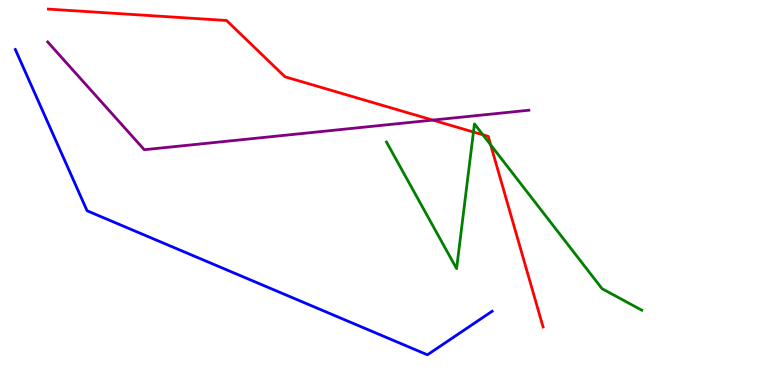[{'lines': ['blue', 'red'], 'intersections': []}, {'lines': ['green', 'red'], 'intersections': [{'x': 6.11, 'y': 6.57}, {'x': 6.23, 'y': 6.5}, {'x': 6.33, 'y': 6.24}]}, {'lines': ['purple', 'red'], 'intersections': [{'x': 5.58, 'y': 6.88}]}, {'lines': ['blue', 'green'], 'intersections': []}, {'lines': ['blue', 'purple'], 'intersections': []}, {'lines': ['green', 'purple'], 'intersections': []}]